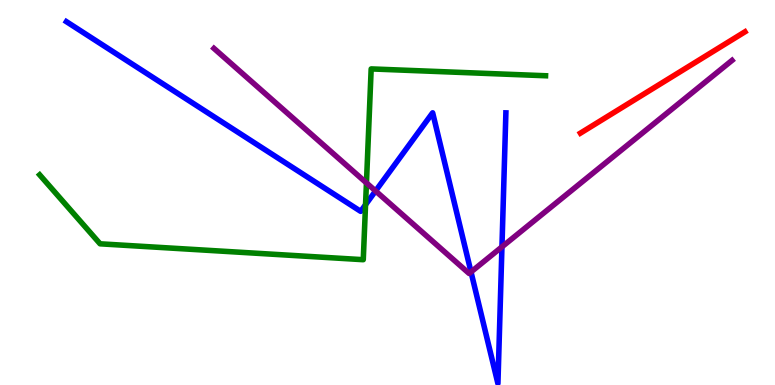[{'lines': ['blue', 'red'], 'intersections': []}, {'lines': ['green', 'red'], 'intersections': []}, {'lines': ['purple', 'red'], 'intersections': []}, {'lines': ['blue', 'green'], 'intersections': [{'x': 4.72, 'y': 4.68}]}, {'lines': ['blue', 'purple'], 'intersections': [{'x': 4.85, 'y': 5.04}, {'x': 6.08, 'y': 2.94}, {'x': 6.48, 'y': 3.59}]}, {'lines': ['green', 'purple'], 'intersections': [{'x': 4.73, 'y': 5.25}]}]